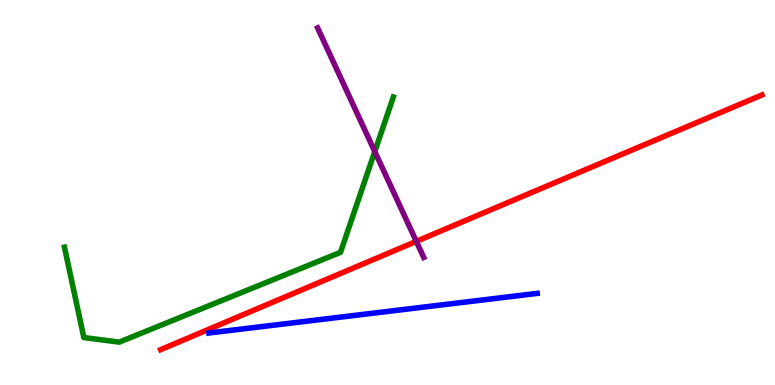[{'lines': ['blue', 'red'], 'intersections': []}, {'lines': ['green', 'red'], 'intersections': []}, {'lines': ['purple', 'red'], 'intersections': [{'x': 5.37, 'y': 3.73}]}, {'lines': ['blue', 'green'], 'intersections': []}, {'lines': ['blue', 'purple'], 'intersections': []}, {'lines': ['green', 'purple'], 'intersections': [{'x': 4.84, 'y': 6.06}]}]